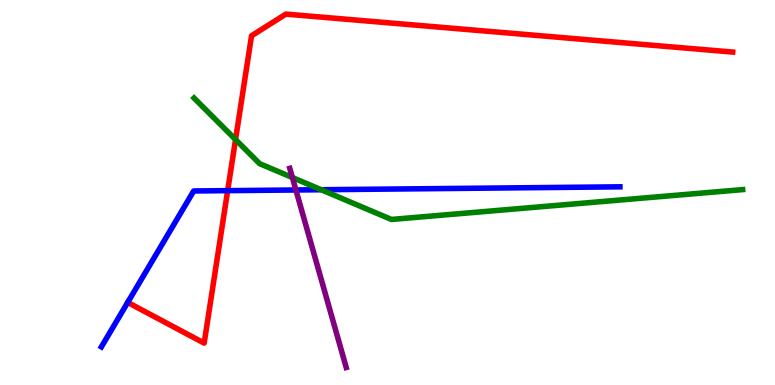[{'lines': ['blue', 'red'], 'intersections': [{'x': 2.94, 'y': 5.05}]}, {'lines': ['green', 'red'], 'intersections': [{'x': 3.04, 'y': 6.38}]}, {'lines': ['purple', 'red'], 'intersections': []}, {'lines': ['blue', 'green'], 'intersections': [{'x': 4.14, 'y': 5.07}]}, {'lines': ['blue', 'purple'], 'intersections': [{'x': 3.82, 'y': 5.07}]}, {'lines': ['green', 'purple'], 'intersections': [{'x': 3.77, 'y': 5.39}]}]